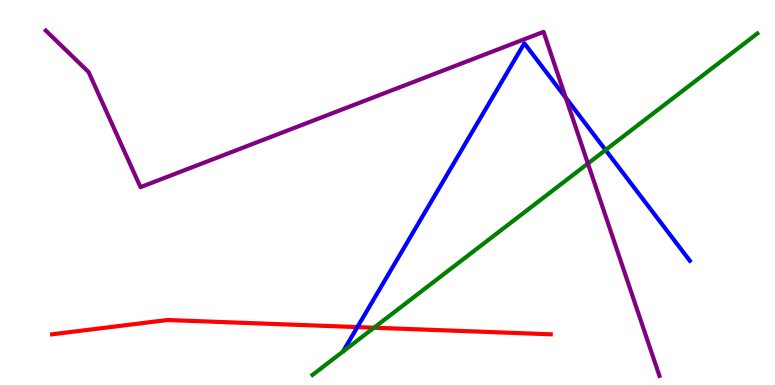[{'lines': ['blue', 'red'], 'intersections': [{'x': 4.61, 'y': 1.5}]}, {'lines': ['green', 'red'], 'intersections': [{'x': 4.83, 'y': 1.49}]}, {'lines': ['purple', 'red'], 'intersections': []}, {'lines': ['blue', 'green'], 'intersections': [{'x': 7.81, 'y': 6.1}]}, {'lines': ['blue', 'purple'], 'intersections': [{'x': 7.3, 'y': 7.46}]}, {'lines': ['green', 'purple'], 'intersections': [{'x': 7.59, 'y': 5.75}]}]